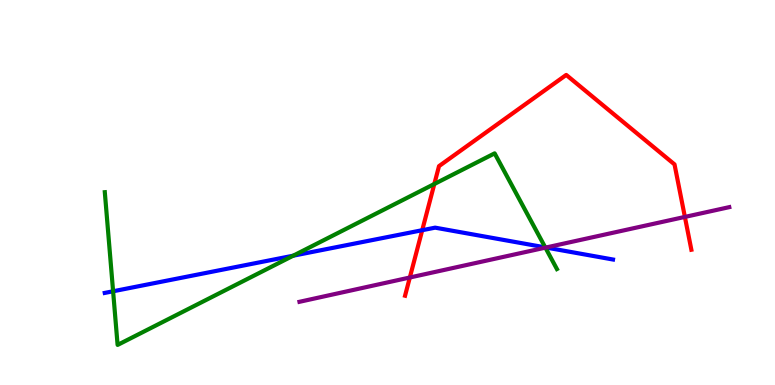[{'lines': ['blue', 'red'], 'intersections': [{'x': 5.45, 'y': 4.02}]}, {'lines': ['green', 'red'], 'intersections': [{'x': 5.6, 'y': 5.22}]}, {'lines': ['purple', 'red'], 'intersections': [{'x': 5.29, 'y': 2.79}, {'x': 8.84, 'y': 4.37}]}, {'lines': ['blue', 'green'], 'intersections': [{'x': 1.46, 'y': 2.43}, {'x': 3.78, 'y': 3.36}, {'x': 7.04, 'y': 3.57}]}, {'lines': ['blue', 'purple'], 'intersections': [{'x': 7.04, 'y': 3.57}]}, {'lines': ['green', 'purple'], 'intersections': [{'x': 7.04, 'y': 3.57}]}]